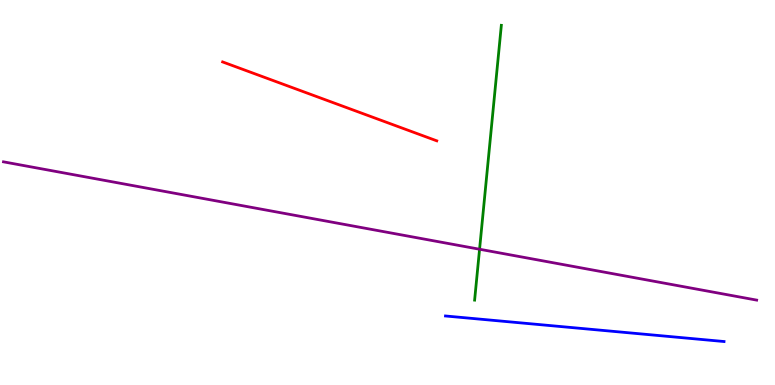[{'lines': ['blue', 'red'], 'intersections': []}, {'lines': ['green', 'red'], 'intersections': []}, {'lines': ['purple', 'red'], 'intersections': []}, {'lines': ['blue', 'green'], 'intersections': []}, {'lines': ['blue', 'purple'], 'intersections': []}, {'lines': ['green', 'purple'], 'intersections': [{'x': 6.19, 'y': 3.53}]}]